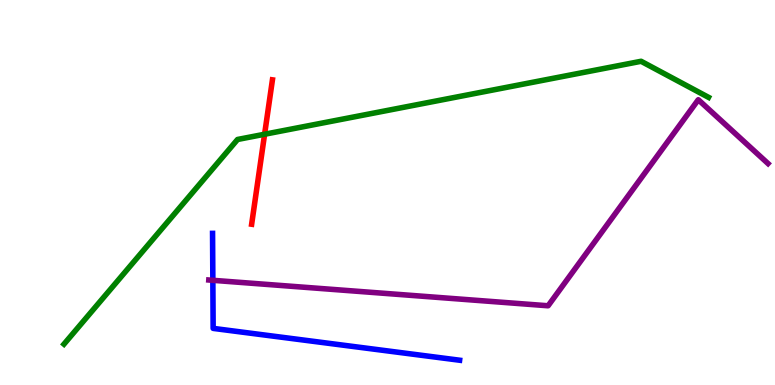[{'lines': ['blue', 'red'], 'intersections': []}, {'lines': ['green', 'red'], 'intersections': [{'x': 3.41, 'y': 6.51}]}, {'lines': ['purple', 'red'], 'intersections': []}, {'lines': ['blue', 'green'], 'intersections': []}, {'lines': ['blue', 'purple'], 'intersections': [{'x': 2.75, 'y': 2.72}]}, {'lines': ['green', 'purple'], 'intersections': []}]